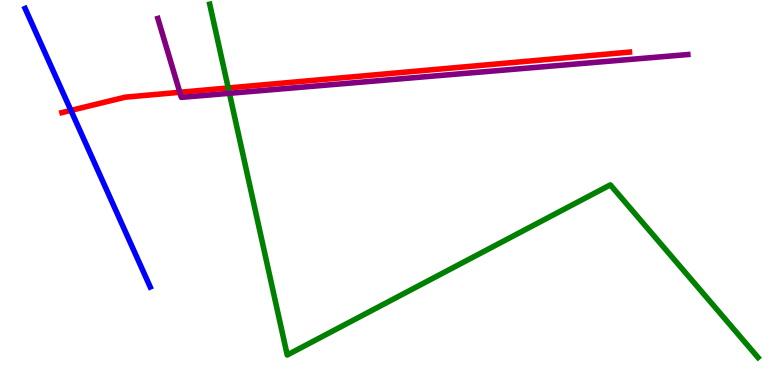[{'lines': ['blue', 'red'], 'intersections': [{'x': 0.915, 'y': 7.13}]}, {'lines': ['green', 'red'], 'intersections': [{'x': 2.95, 'y': 7.72}]}, {'lines': ['purple', 'red'], 'intersections': [{'x': 2.32, 'y': 7.6}]}, {'lines': ['blue', 'green'], 'intersections': []}, {'lines': ['blue', 'purple'], 'intersections': []}, {'lines': ['green', 'purple'], 'intersections': [{'x': 2.96, 'y': 7.58}]}]